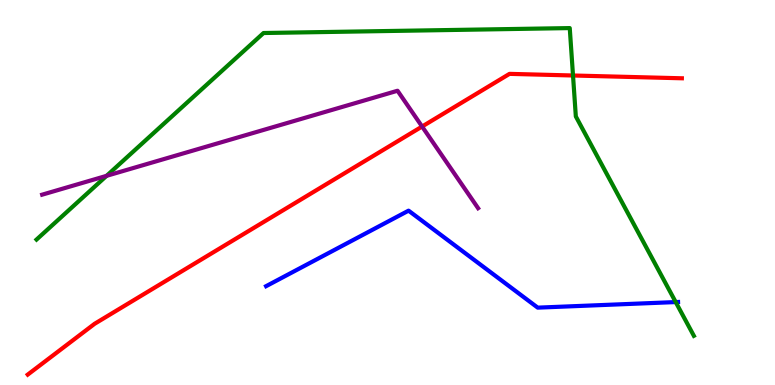[{'lines': ['blue', 'red'], 'intersections': []}, {'lines': ['green', 'red'], 'intersections': [{'x': 7.39, 'y': 8.04}]}, {'lines': ['purple', 'red'], 'intersections': [{'x': 5.45, 'y': 6.71}]}, {'lines': ['blue', 'green'], 'intersections': [{'x': 8.72, 'y': 2.15}]}, {'lines': ['blue', 'purple'], 'intersections': []}, {'lines': ['green', 'purple'], 'intersections': [{'x': 1.38, 'y': 5.43}]}]